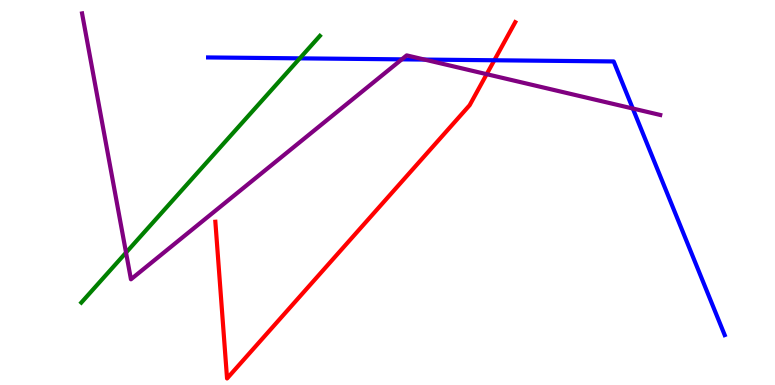[{'lines': ['blue', 'red'], 'intersections': [{'x': 6.38, 'y': 8.43}]}, {'lines': ['green', 'red'], 'intersections': []}, {'lines': ['purple', 'red'], 'intersections': [{'x': 6.28, 'y': 8.07}]}, {'lines': ['blue', 'green'], 'intersections': [{'x': 3.87, 'y': 8.48}]}, {'lines': ['blue', 'purple'], 'intersections': [{'x': 5.18, 'y': 8.46}, {'x': 5.48, 'y': 8.45}, {'x': 8.16, 'y': 7.18}]}, {'lines': ['green', 'purple'], 'intersections': [{'x': 1.63, 'y': 3.44}]}]